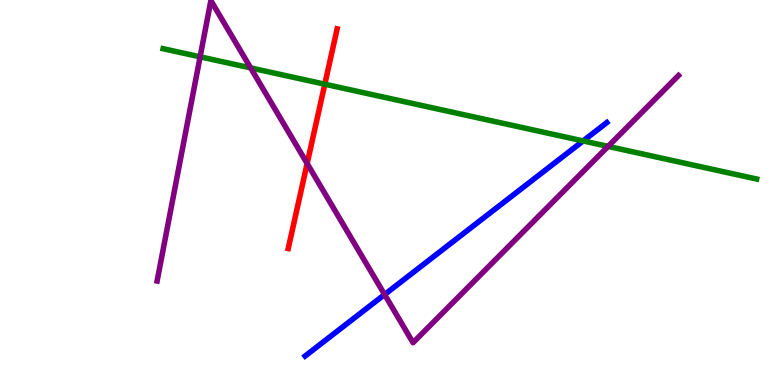[{'lines': ['blue', 'red'], 'intersections': []}, {'lines': ['green', 'red'], 'intersections': [{'x': 4.19, 'y': 7.81}]}, {'lines': ['purple', 'red'], 'intersections': [{'x': 3.96, 'y': 5.75}]}, {'lines': ['blue', 'green'], 'intersections': [{'x': 7.52, 'y': 6.34}]}, {'lines': ['blue', 'purple'], 'intersections': [{'x': 4.96, 'y': 2.35}]}, {'lines': ['green', 'purple'], 'intersections': [{'x': 2.58, 'y': 8.52}, {'x': 3.23, 'y': 8.24}, {'x': 7.85, 'y': 6.2}]}]